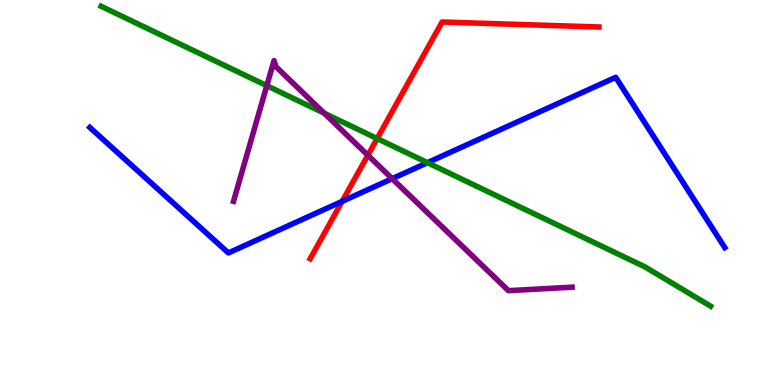[{'lines': ['blue', 'red'], 'intersections': [{'x': 4.42, 'y': 4.77}]}, {'lines': ['green', 'red'], 'intersections': [{'x': 4.87, 'y': 6.4}]}, {'lines': ['purple', 'red'], 'intersections': [{'x': 4.75, 'y': 5.97}]}, {'lines': ['blue', 'green'], 'intersections': [{'x': 5.52, 'y': 5.77}]}, {'lines': ['blue', 'purple'], 'intersections': [{'x': 5.06, 'y': 5.36}]}, {'lines': ['green', 'purple'], 'intersections': [{'x': 3.44, 'y': 7.77}, {'x': 4.18, 'y': 7.06}]}]